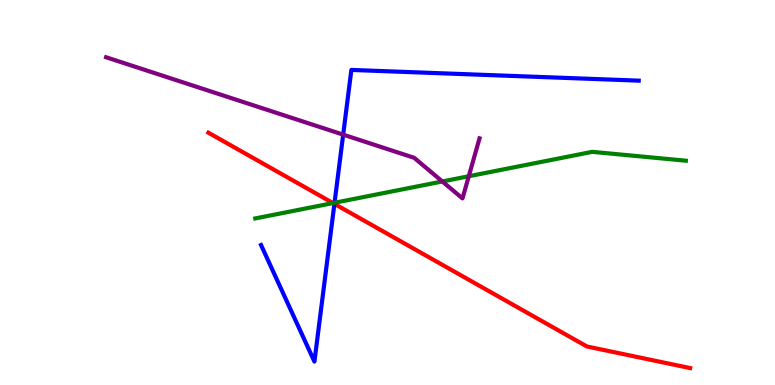[{'lines': ['blue', 'red'], 'intersections': [{'x': 4.31, 'y': 4.7}]}, {'lines': ['green', 'red'], 'intersections': [{'x': 4.3, 'y': 4.73}]}, {'lines': ['purple', 'red'], 'intersections': []}, {'lines': ['blue', 'green'], 'intersections': [{'x': 4.32, 'y': 4.73}]}, {'lines': ['blue', 'purple'], 'intersections': [{'x': 4.43, 'y': 6.5}]}, {'lines': ['green', 'purple'], 'intersections': [{'x': 5.71, 'y': 5.29}, {'x': 6.05, 'y': 5.42}]}]